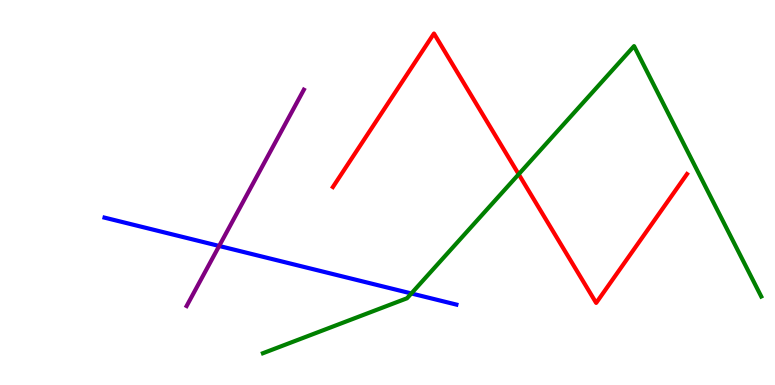[{'lines': ['blue', 'red'], 'intersections': []}, {'lines': ['green', 'red'], 'intersections': [{'x': 6.69, 'y': 5.47}]}, {'lines': ['purple', 'red'], 'intersections': []}, {'lines': ['blue', 'green'], 'intersections': [{'x': 5.31, 'y': 2.38}]}, {'lines': ['blue', 'purple'], 'intersections': [{'x': 2.83, 'y': 3.61}]}, {'lines': ['green', 'purple'], 'intersections': []}]